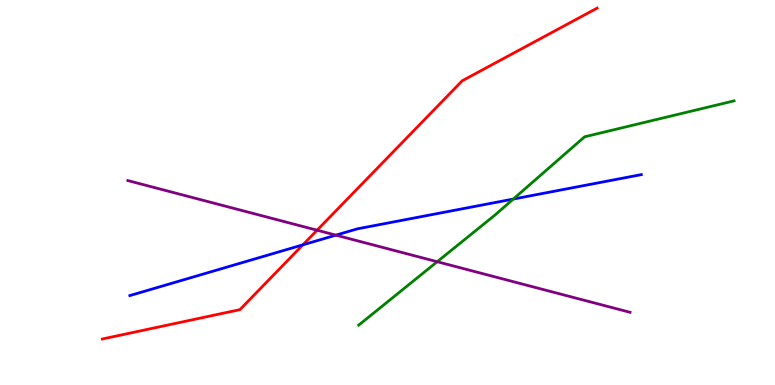[{'lines': ['blue', 'red'], 'intersections': [{'x': 3.91, 'y': 3.64}]}, {'lines': ['green', 'red'], 'intersections': []}, {'lines': ['purple', 'red'], 'intersections': [{'x': 4.09, 'y': 4.02}]}, {'lines': ['blue', 'green'], 'intersections': [{'x': 6.62, 'y': 4.83}]}, {'lines': ['blue', 'purple'], 'intersections': [{'x': 4.33, 'y': 3.89}]}, {'lines': ['green', 'purple'], 'intersections': [{'x': 5.64, 'y': 3.2}]}]